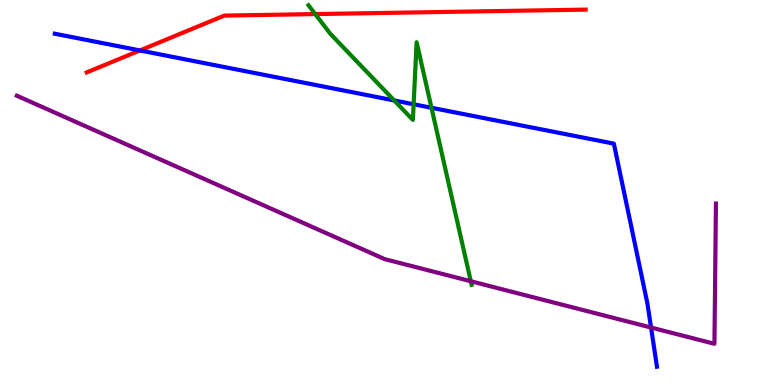[{'lines': ['blue', 'red'], 'intersections': [{'x': 1.81, 'y': 8.69}]}, {'lines': ['green', 'red'], 'intersections': [{'x': 4.07, 'y': 9.63}]}, {'lines': ['purple', 'red'], 'intersections': []}, {'lines': ['blue', 'green'], 'intersections': [{'x': 5.09, 'y': 7.39}, {'x': 5.34, 'y': 7.29}, {'x': 5.57, 'y': 7.2}]}, {'lines': ['blue', 'purple'], 'intersections': [{'x': 8.4, 'y': 1.49}]}, {'lines': ['green', 'purple'], 'intersections': [{'x': 6.07, 'y': 2.7}]}]